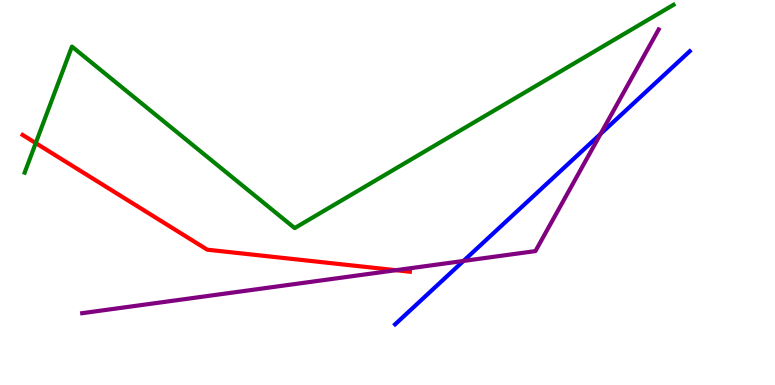[{'lines': ['blue', 'red'], 'intersections': []}, {'lines': ['green', 'red'], 'intersections': [{'x': 0.461, 'y': 6.28}]}, {'lines': ['purple', 'red'], 'intersections': [{'x': 5.11, 'y': 2.98}]}, {'lines': ['blue', 'green'], 'intersections': []}, {'lines': ['blue', 'purple'], 'intersections': [{'x': 5.98, 'y': 3.22}, {'x': 7.75, 'y': 6.52}]}, {'lines': ['green', 'purple'], 'intersections': []}]